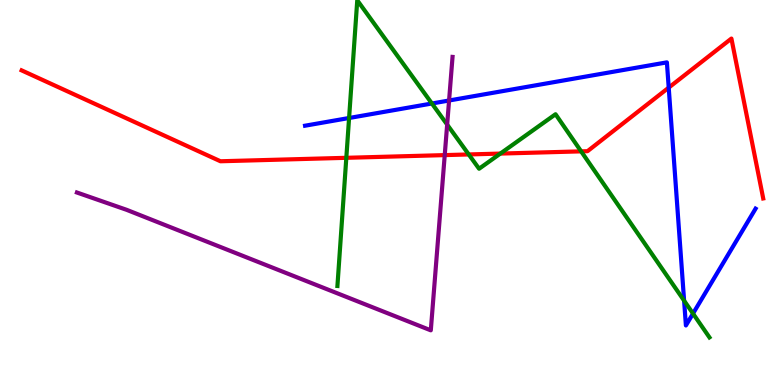[{'lines': ['blue', 'red'], 'intersections': [{'x': 8.63, 'y': 7.72}]}, {'lines': ['green', 'red'], 'intersections': [{'x': 4.47, 'y': 5.9}, {'x': 6.05, 'y': 5.99}, {'x': 6.46, 'y': 6.01}, {'x': 7.5, 'y': 6.07}]}, {'lines': ['purple', 'red'], 'intersections': [{'x': 5.74, 'y': 5.97}]}, {'lines': ['blue', 'green'], 'intersections': [{'x': 4.5, 'y': 6.94}, {'x': 5.57, 'y': 7.31}, {'x': 8.83, 'y': 2.19}, {'x': 8.94, 'y': 1.86}]}, {'lines': ['blue', 'purple'], 'intersections': [{'x': 5.79, 'y': 7.39}]}, {'lines': ['green', 'purple'], 'intersections': [{'x': 5.77, 'y': 6.76}]}]